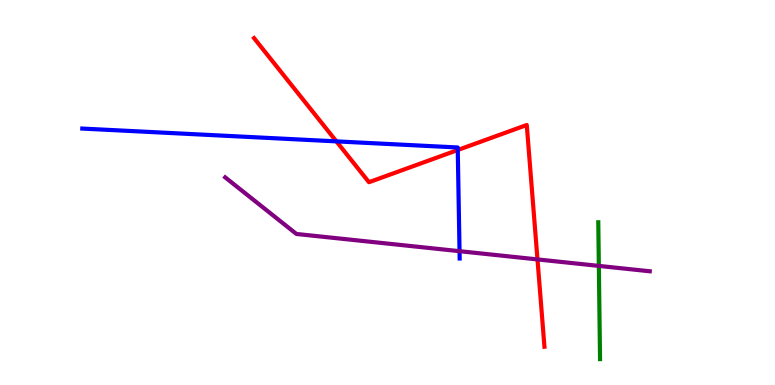[{'lines': ['blue', 'red'], 'intersections': [{'x': 4.34, 'y': 6.33}, {'x': 5.91, 'y': 6.1}]}, {'lines': ['green', 'red'], 'intersections': []}, {'lines': ['purple', 'red'], 'intersections': [{'x': 6.94, 'y': 3.26}]}, {'lines': ['blue', 'green'], 'intersections': []}, {'lines': ['blue', 'purple'], 'intersections': [{'x': 5.93, 'y': 3.48}]}, {'lines': ['green', 'purple'], 'intersections': [{'x': 7.73, 'y': 3.09}]}]